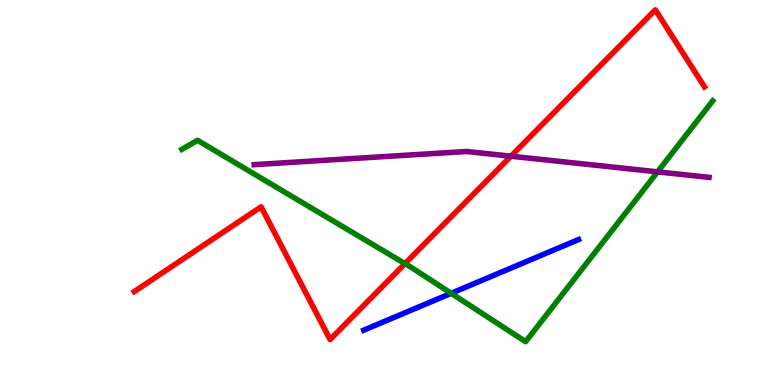[{'lines': ['blue', 'red'], 'intersections': []}, {'lines': ['green', 'red'], 'intersections': [{'x': 5.23, 'y': 3.15}]}, {'lines': ['purple', 'red'], 'intersections': [{'x': 6.59, 'y': 5.94}]}, {'lines': ['blue', 'green'], 'intersections': [{'x': 5.82, 'y': 2.38}]}, {'lines': ['blue', 'purple'], 'intersections': []}, {'lines': ['green', 'purple'], 'intersections': [{'x': 8.48, 'y': 5.54}]}]